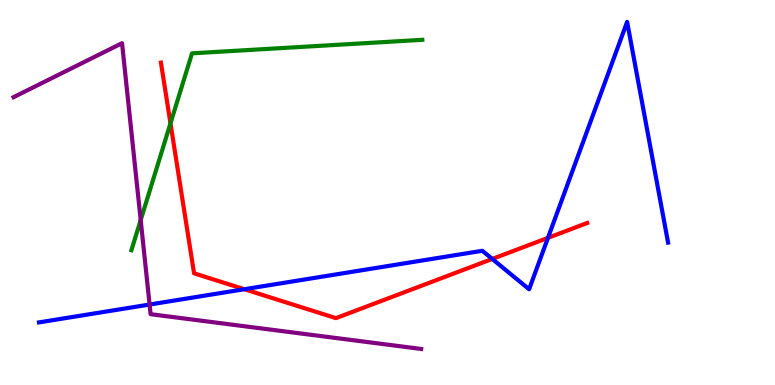[{'lines': ['blue', 'red'], 'intersections': [{'x': 3.15, 'y': 2.49}, {'x': 6.35, 'y': 3.27}, {'x': 7.07, 'y': 3.82}]}, {'lines': ['green', 'red'], 'intersections': [{'x': 2.2, 'y': 6.8}]}, {'lines': ['purple', 'red'], 'intersections': []}, {'lines': ['blue', 'green'], 'intersections': []}, {'lines': ['blue', 'purple'], 'intersections': [{'x': 1.93, 'y': 2.09}]}, {'lines': ['green', 'purple'], 'intersections': [{'x': 1.82, 'y': 4.28}]}]